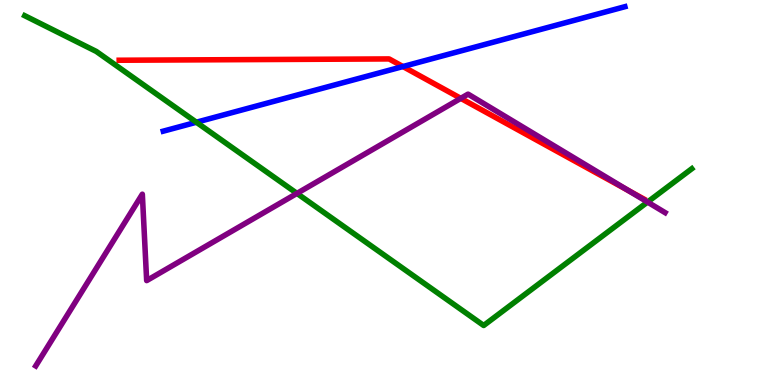[{'lines': ['blue', 'red'], 'intersections': [{'x': 5.2, 'y': 8.27}]}, {'lines': ['green', 'red'], 'intersections': []}, {'lines': ['purple', 'red'], 'intersections': [{'x': 5.95, 'y': 7.45}, {'x': 8.1, 'y': 5.06}]}, {'lines': ['blue', 'green'], 'intersections': [{'x': 2.53, 'y': 6.82}]}, {'lines': ['blue', 'purple'], 'intersections': []}, {'lines': ['green', 'purple'], 'intersections': [{'x': 3.83, 'y': 4.98}, {'x': 8.36, 'y': 4.75}]}]